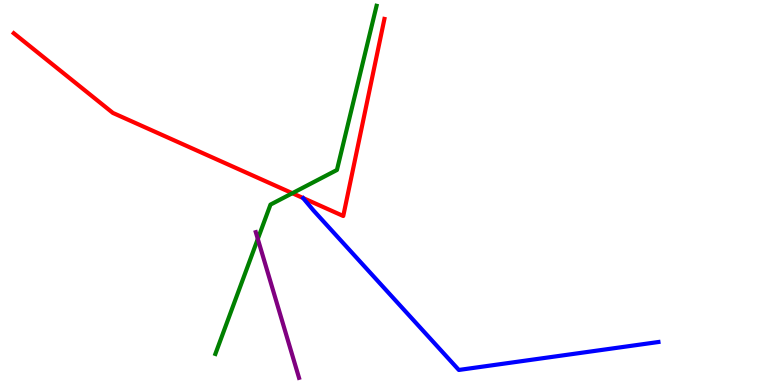[{'lines': ['blue', 'red'], 'intersections': []}, {'lines': ['green', 'red'], 'intersections': [{'x': 3.77, 'y': 4.98}]}, {'lines': ['purple', 'red'], 'intersections': []}, {'lines': ['blue', 'green'], 'intersections': []}, {'lines': ['blue', 'purple'], 'intersections': []}, {'lines': ['green', 'purple'], 'intersections': [{'x': 3.33, 'y': 3.79}]}]